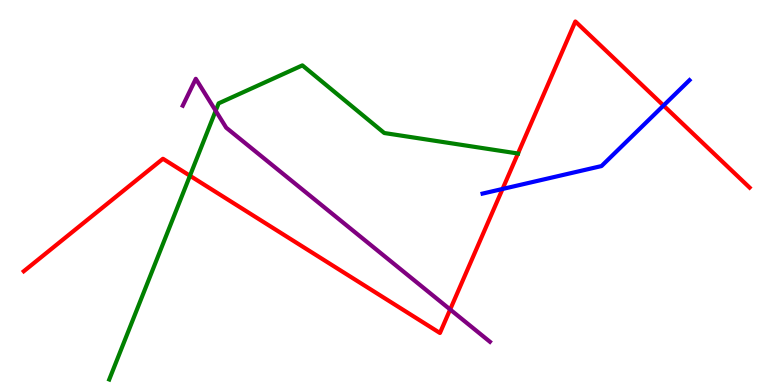[{'lines': ['blue', 'red'], 'intersections': [{'x': 6.48, 'y': 5.09}, {'x': 8.56, 'y': 7.26}]}, {'lines': ['green', 'red'], 'intersections': [{'x': 2.45, 'y': 5.44}, {'x': 6.68, 'y': 6.01}]}, {'lines': ['purple', 'red'], 'intersections': [{'x': 5.81, 'y': 1.96}]}, {'lines': ['blue', 'green'], 'intersections': []}, {'lines': ['blue', 'purple'], 'intersections': []}, {'lines': ['green', 'purple'], 'intersections': [{'x': 2.78, 'y': 7.12}]}]